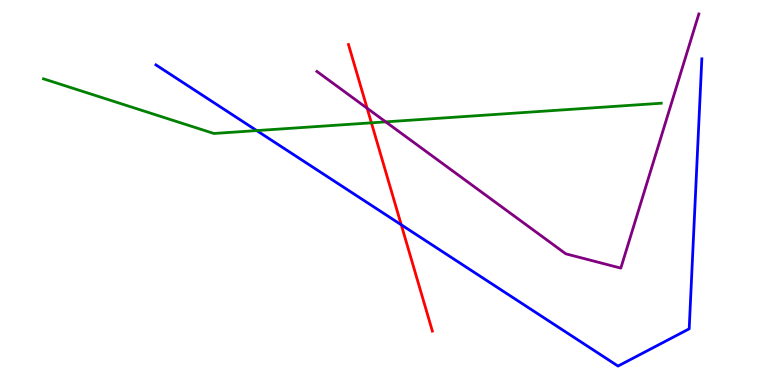[{'lines': ['blue', 'red'], 'intersections': [{'x': 5.18, 'y': 4.16}]}, {'lines': ['green', 'red'], 'intersections': [{'x': 4.79, 'y': 6.81}]}, {'lines': ['purple', 'red'], 'intersections': [{'x': 4.74, 'y': 7.19}]}, {'lines': ['blue', 'green'], 'intersections': [{'x': 3.31, 'y': 6.61}]}, {'lines': ['blue', 'purple'], 'intersections': []}, {'lines': ['green', 'purple'], 'intersections': [{'x': 4.98, 'y': 6.83}]}]